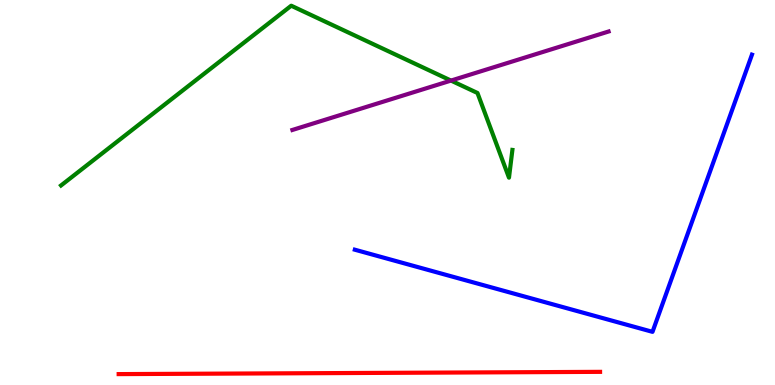[{'lines': ['blue', 'red'], 'intersections': []}, {'lines': ['green', 'red'], 'intersections': []}, {'lines': ['purple', 'red'], 'intersections': []}, {'lines': ['blue', 'green'], 'intersections': []}, {'lines': ['blue', 'purple'], 'intersections': []}, {'lines': ['green', 'purple'], 'intersections': [{'x': 5.82, 'y': 7.91}]}]